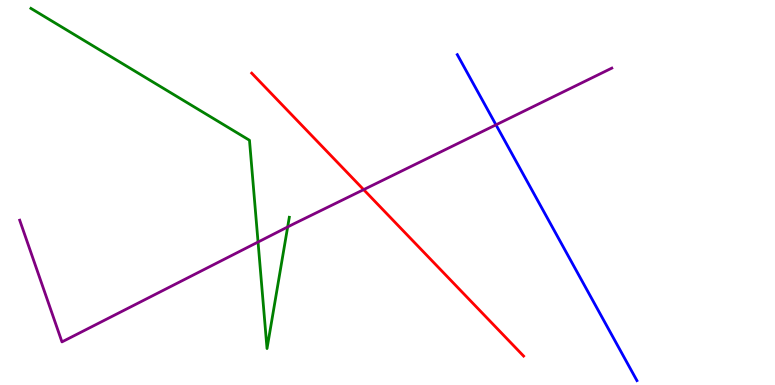[{'lines': ['blue', 'red'], 'intersections': []}, {'lines': ['green', 'red'], 'intersections': []}, {'lines': ['purple', 'red'], 'intersections': [{'x': 4.69, 'y': 5.07}]}, {'lines': ['blue', 'green'], 'intersections': []}, {'lines': ['blue', 'purple'], 'intersections': [{'x': 6.4, 'y': 6.76}]}, {'lines': ['green', 'purple'], 'intersections': [{'x': 3.33, 'y': 3.71}, {'x': 3.71, 'y': 4.1}]}]